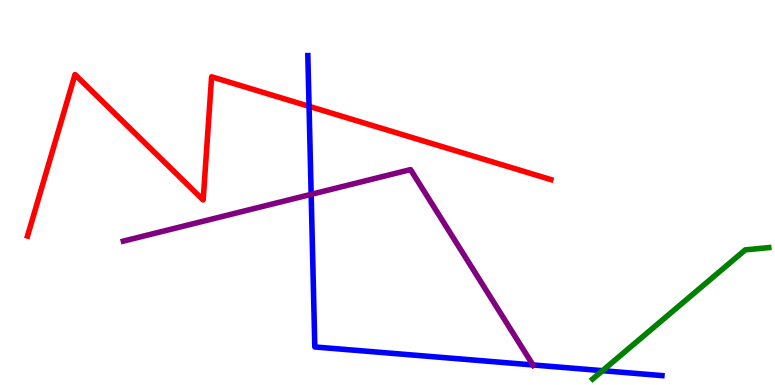[{'lines': ['blue', 'red'], 'intersections': [{'x': 3.99, 'y': 7.24}]}, {'lines': ['green', 'red'], 'intersections': []}, {'lines': ['purple', 'red'], 'intersections': []}, {'lines': ['blue', 'green'], 'intersections': [{'x': 7.77, 'y': 0.372}]}, {'lines': ['blue', 'purple'], 'intersections': [{'x': 4.02, 'y': 4.95}, {'x': 6.88, 'y': 0.521}]}, {'lines': ['green', 'purple'], 'intersections': []}]